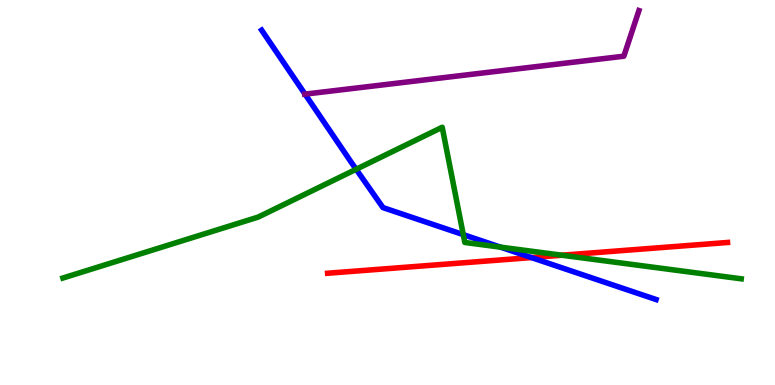[{'lines': ['blue', 'red'], 'intersections': [{'x': 6.86, 'y': 3.31}]}, {'lines': ['green', 'red'], 'intersections': [{'x': 7.25, 'y': 3.37}]}, {'lines': ['purple', 'red'], 'intersections': []}, {'lines': ['blue', 'green'], 'intersections': [{'x': 4.6, 'y': 5.6}, {'x': 5.98, 'y': 3.91}, {'x': 6.46, 'y': 3.58}]}, {'lines': ['blue', 'purple'], 'intersections': [{'x': 3.94, 'y': 7.55}]}, {'lines': ['green', 'purple'], 'intersections': []}]